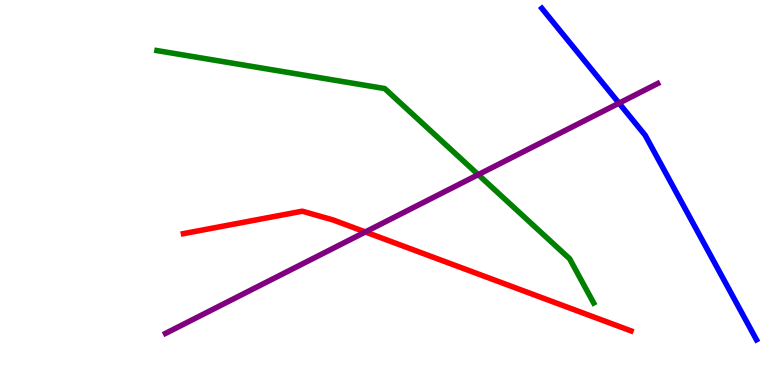[{'lines': ['blue', 'red'], 'intersections': []}, {'lines': ['green', 'red'], 'intersections': []}, {'lines': ['purple', 'red'], 'intersections': [{'x': 4.71, 'y': 3.98}]}, {'lines': ['blue', 'green'], 'intersections': []}, {'lines': ['blue', 'purple'], 'intersections': [{'x': 7.99, 'y': 7.32}]}, {'lines': ['green', 'purple'], 'intersections': [{'x': 6.17, 'y': 5.46}]}]